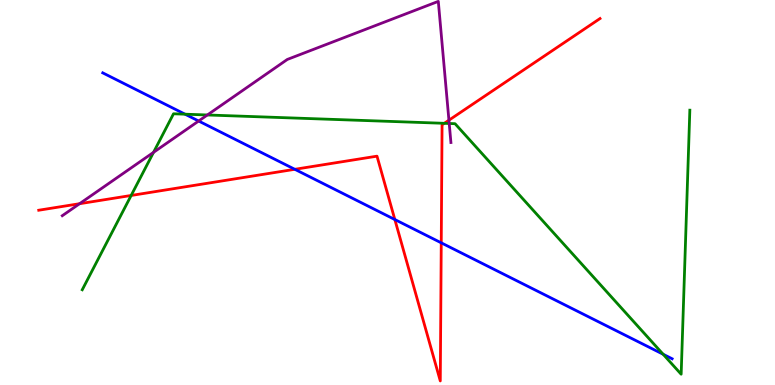[{'lines': ['blue', 'red'], 'intersections': [{'x': 3.8, 'y': 5.6}, {'x': 5.09, 'y': 4.3}, {'x': 5.69, 'y': 3.69}]}, {'lines': ['green', 'red'], 'intersections': [{'x': 1.69, 'y': 4.92}, {'x': 5.73, 'y': 6.8}]}, {'lines': ['purple', 'red'], 'intersections': [{'x': 1.03, 'y': 4.71}, {'x': 5.79, 'y': 6.88}]}, {'lines': ['blue', 'green'], 'intersections': [{'x': 2.39, 'y': 7.03}, {'x': 8.56, 'y': 0.799}]}, {'lines': ['blue', 'purple'], 'intersections': [{'x': 2.56, 'y': 6.86}]}, {'lines': ['green', 'purple'], 'intersections': [{'x': 1.98, 'y': 6.04}, {'x': 2.68, 'y': 7.01}, {'x': 5.8, 'y': 6.79}]}]